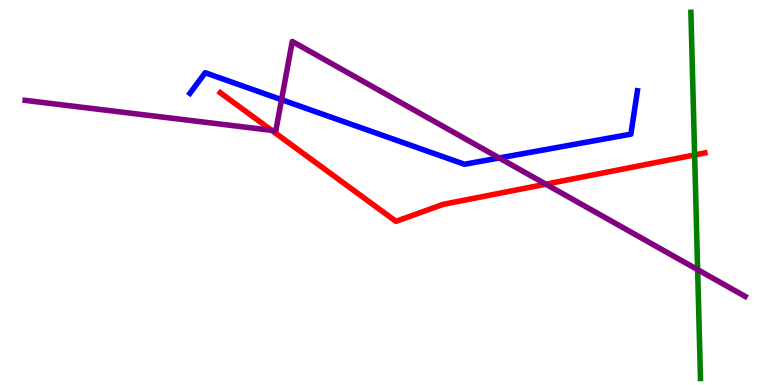[{'lines': ['blue', 'red'], 'intersections': []}, {'lines': ['green', 'red'], 'intersections': [{'x': 8.96, 'y': 5.98}]}, {'lines': ['purple', 'red'], 'intersections': [{'x': 3.51, 'y': 6.61}, {'x': 7.04, 'y': 5.22}]}, {'lines': ['blue', 'green'], 'intersections': []}, {'lines': ['blue', 'purple'], 'intersections': [{'x': 3.63, 'y': 7.41}, {'x': 6.44, 'y': 5.9}]}, {'lines': ['green', 'purple'], 'intersections': [{'x': 9.0, 'y': 3.0}]}]